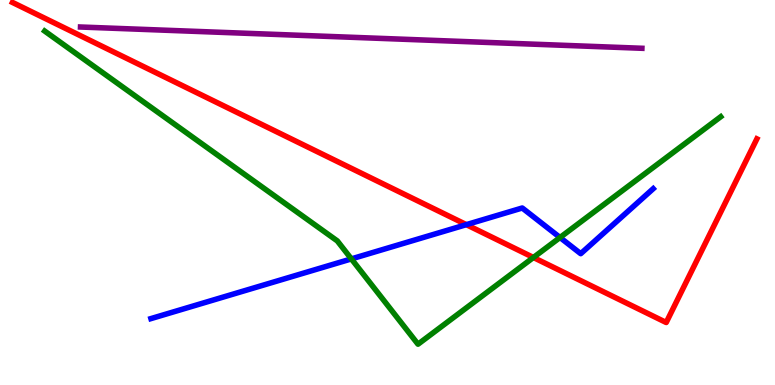[{'lines': ['blue', 'red'], 'intersections': [{'x': 6.02, 'y': 4.16}]}, {'lines': ['green', 'red'], 'intersections': [{'x': 6.88, 'y': 3.31}]}, {'lines': ['purple', 'red'], 'intersections': []}, {'lines': ['blue', 'green'], 'intersections': [{'x': 4.53, 'y': 3.28}, {'x': 7.23, 'y': 3.83}]}, {'lines': ['blue', 'purple'], 'intersections': []}, {'lines': ['green', 'purple'], 'intersections': []}]